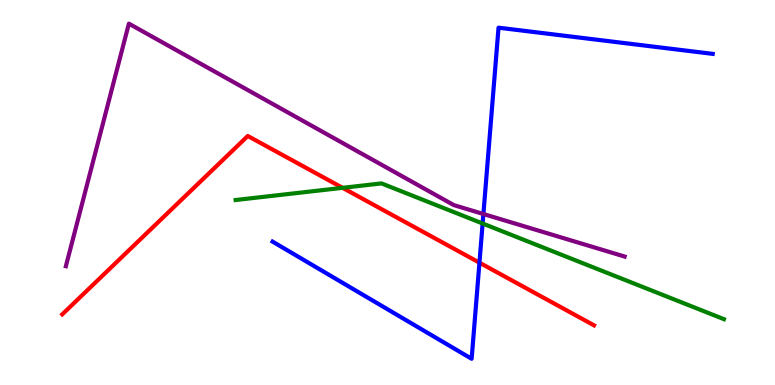[{'lines': ['blue', 'red'], 'intersections': [{'x': 6.19, 'y': 3.18}]}, {'lines': ['green', 'red'], 'intersections': [{'x': 4.42, 'y': 5.12}]}, {'lines': ['purple', 'red'], 'intersections': []}, {'lines': ['blue', 'green'], 'intersections': [{'x': 6.23, 'y': 4.19}]}, {'lines': ['blue', 'purple'], 'intersections': [{'x': 6.24, 'y': 4.44}]}, {'lines': ['green', 'purple'], 'intersections': []}]